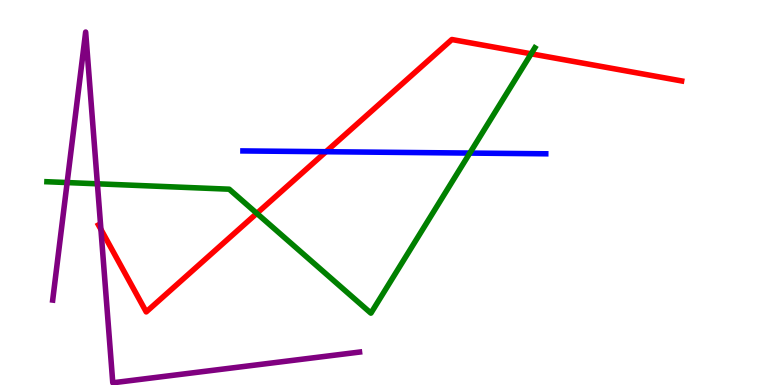[{'lines': ['blue', 'red'], 'intersections': [{'x': 4.21, 'y': 6.06}]}, {'lines': ['green', 'red'], 'intersections': [{'x': 3.31, 'y': 4.46}, {'x': 6.85, 'y': 8.6}]}, {'lines': ['purple', 'red'], 'intersections': [{'x': 1.3, 'y': 4.04}]}, {'lines': ['blue', 'green'], 'intersections': [{'x': 6.06, 'y': 6.02}]}, {'lines': ['blue', 'purple'], 'intersections': []}, {'lines': ['green', 'purple'], 'intersections': [{'x': 0.866, 'y': 5.26}, {'x': 1.26, 'y': 5.23}]}]